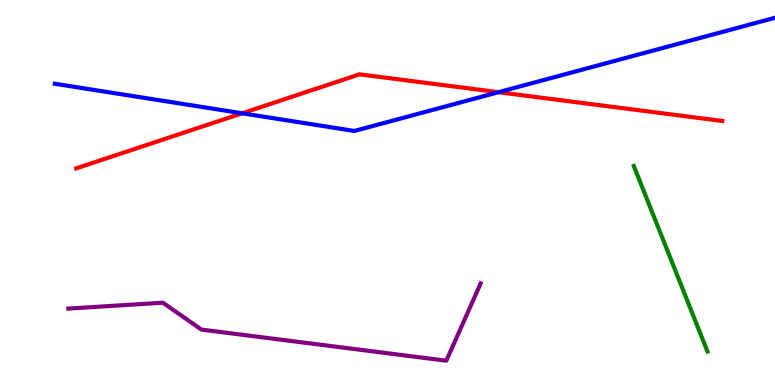[{'lines': ['blue', 'red'], 'intersections': [{'x': 3.12, 'y': 7.06}, {'x': 6.43, 'y': 7.61}]}, {'lines': ['green', 'red'], 'intersections': []}, {'lines': ['purple', 'red'], 'intersections': []}, {'lines': ['blue', 'green'], 'intersections': []}, {'lines': ['blue', 'purple'], 'intersections': []}, {'lines': ['green', 'purple'], 'intersections': []}]